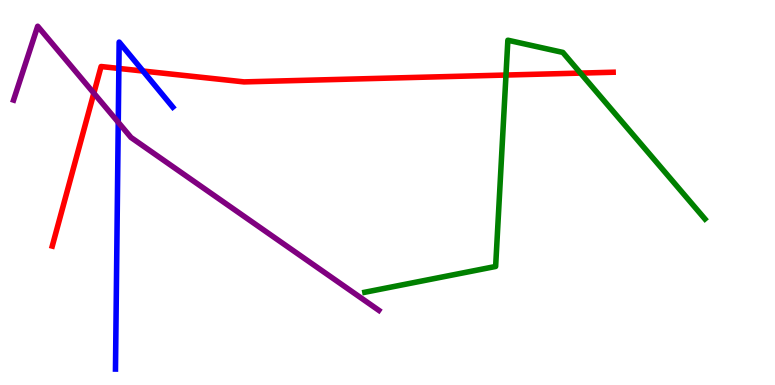[{'lines': ['blue', 'red'], 'intersections': [{'x': 1.53, 'y': 8.22}, {'x': 1.85, 'y': 8.15}]}, {'lines': ['green', 'red'], 'intersections': [{'x': 6.53, 'y': 8.05}, {'x': 7.49, 'y': 8.1}]}, {'lines': ['purple', 'red'], 'intersections': [{'x': 1.21, 'y': 7.58}]}, {'lines': ['blue', 'green'], 'intersections': []}, {'lines': ['blue', 'purple'], 'intersections': [{'x': 1.53, 'y': 6.82}]}, {'lines': ['green', 'purple'], 'intersections': []}]